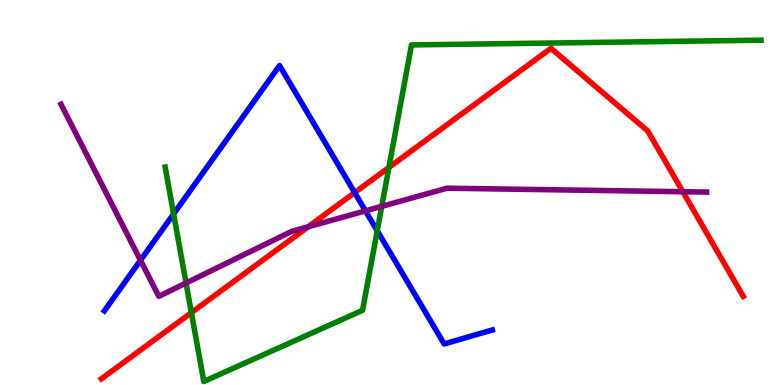[{'lines': ['blue', 'red'], 'intersections': [{'x': 4.58, 'y': 5.0}]}, {'lines': ['green', 'red'], 'intersections': [{'x': 2.47, 'y': 1.88}, {'x': 5.02, 'y': 5.65}]}, {'lines': ['purple', 'red'], 'intersections': [{'x': 3.98, 'y': 4.11}, {'x': 8.81, 'y': 5.02}]}, {'lines': ['blue', 'green'], 'intersections': [{'x': 2.24, 'y': 4.44}, {'x': 4.87, 'y': 4.01}]}, {'lines': ['blue', 'purple'], 'intersections': [{'x': 1.81, 'y': 3.24}, {'x': 4.72, 'y': 4.52}]}, {'lines': ['green', 'purple'], 'intersections': [{'x': 2.4, 'y': 2.65}, {'x': 4.93, 'y': 4.64}]}]